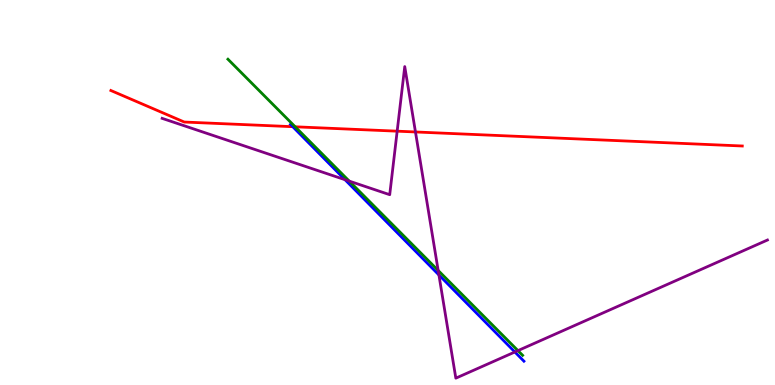[{'lines': ['blue', 'red'], 'intersections': [{'x': 3.78, 'y': 6.71}]}, {'lines': ['green', 'red'], 'intersections': [{'x': 3.81, 'y': 6.71}]}, {'lines': ['purple', 'red'], 'intersections': [{'x': 5.12, 'y': 6.59}, {'x': 5.36, 'y': 6.57}]}, {'lines': ['blue', 'green'], 'intersections': []}, {'lines': ['blue', 'purple'], 'intersections': [{'x': 4.45, 'y': 5.33}, {'x': 5.66, 'y': 2.86}, {'x': 6.64, 'y': 0.857}]}, {'lines': ['green', 'purple'], 'intersections': [{'x': 4.51, 'y': 5.3}, {'x': 5.65, 'y': 2.97}, {'x': 6.68, 'y': 0.893}]}]